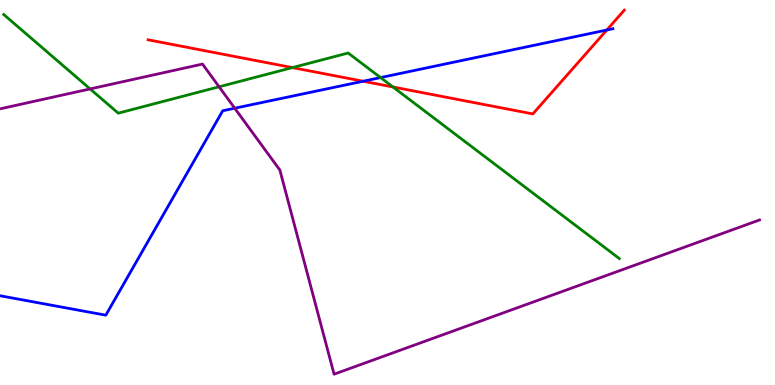[{'lines': ['blue', 'red'], 'intersections': [{'x': 4.69, 'y': 7.89}, {'x': 7.83, 'y': 9.22}]}, {'lines': ['green', 'red'], 'intersections': [{'x': 3.77, 'y': 8.24}, {'x': 5.07, 'y': 7.74}]}, {'lines': ['purple', 'red'], 'intersections': []}, {'lines': ['blue', 'green'], 'intersections': [{'x': 4.91, 'y': 7.99}]}, {'lines': ['blue', 'purple'], 'intersections': [{'x': 3.03, 'y': 7.19}]}, {'lines': ['green', 'purple'], 'intersections': [{'x': 1.16, 'y': 7.69}, {'x': 2.83, 'y': 7.75}]}]